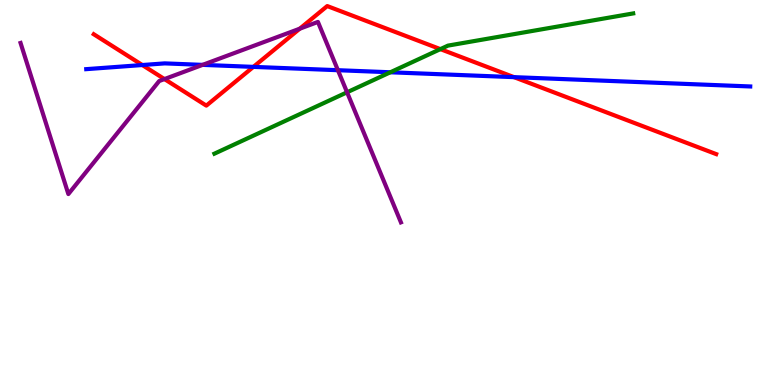[{'lines': ['blue', 'red'], 'intersections': [{'x': 1.84, 'y': 8.31}, {'x': 3.27, 'y': 8.26}, {'x': 6.63, 'y': 8.0}]}, {'lines': ['green', 'red'], 'intersections': [{'x': 5.68, 'y': 8.72}]}, {'lines': ['purple', 'red'], 'intersections': [{'x': 2.12, 'y': 7.95}, {'x': 3.87, 'y': 9.25}]}, {'lines': ['blue', 'green'], 'intersections': [{'x': 5.04, 'y': 8.12}]}, {'lines': ['blue', 'purple'], 'intersections': [{'x': 2.61, 'y': 8.31}, {'x': 4.36, 'y': 8.18}]}, {'lines': ['green', 'purple'], 'intersections': [{'x': 4.48, 'y': 7.6}]}]